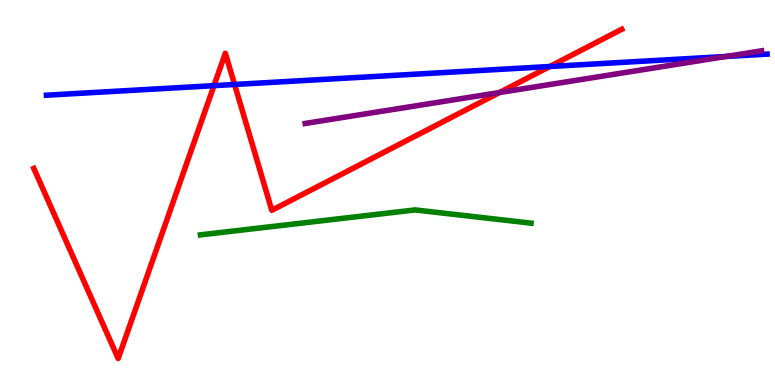[{'lines': ['blue', 'red'], 'intersections': [{'x': 2.76, 'y': 7.78}, {'x': 3.03, 'y': 7.81}, {'x': 7.09, 'y': 8.27}]}, {'lines': ['green', 'red'], 'intersections': []}, {'lines': ['purple', 'red'], 'intersections': [{'x': 6.44, 'y': 7.6}]}, {'lines': ['blue', 'green'], 'intersections': []}, {'lines': ['blue', 'purple'], 'intersections': [{'x': 9.37, 'y': 8.53}]}, {'lines': ['green', 'purple'], 'intersections': []}]